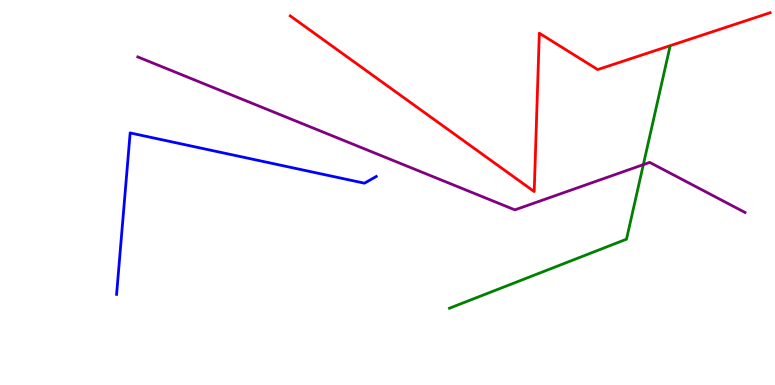[{'lines': ['blue', 'red'], 'intersections': []}, {'lines': ['green', 'red'], 'intersections': []}, {'lines': ['purple', 'red'], 'intersections': []}, {'lines': ['blue', 'green'], 'intersections': []}, {'lines': ['blue', 'purple'], 'intersections': []}, {'lines': ['green', 'purple'], 'intersections': [{'x': 8.3, 'y': 5.72}]}]